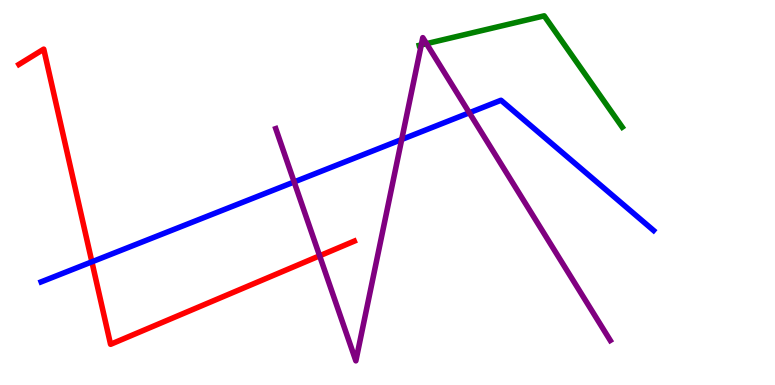[{'lines': ['blue', 'red'], 'intersections': [{'x': 1.19, 'y': 3.2}]}, {'lines': ['green', 'red'], 'intersections': []}, {'lines': ['purple', 'red'], 'intersections': [{'x': 4.12, 'y': 3.36}]}, {'lines': ['blue', 'green'], 'intersections': []}, {'lines': ['blue', 'purple'], 'intersections': [{'x': 3.8, 'y': 5.27}, {'x': 5.18, 'y': 6.38}, {'x': 6.06, 'y': 7.07}]}, {'lines': ['green', 'purple'], 'intersections': [{'x': 5.44, 'y': 8.83}, {'x': 5.5, 'y': 8.87}]}]